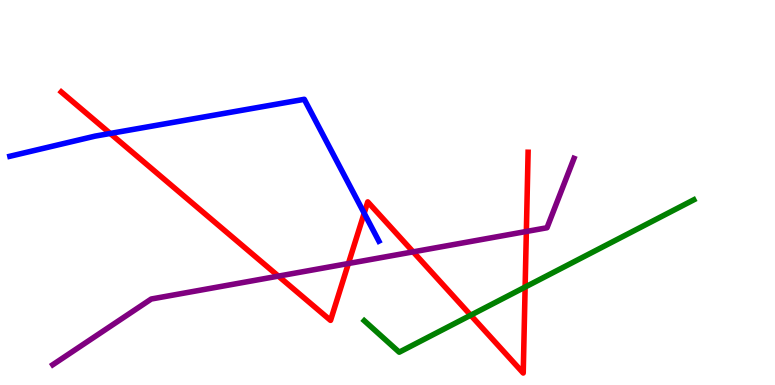[{'lines': ['blue', 'red'], 'intersections': [{'x': 1.42, 'y': 6.53}, {'x': 4.7, 'y': 4.46}]}, {'lines': ['green', 'red'], 'intersections': [{'x': 6.07, 'y': 1.81}, {'x': 6.78, 'y': 2.54}]}, {'lines': ['purple', 'red'], 'intersections': [{'x': 3.59, 'y': 2.83}, {'x': 4.5, 'y': 3.16}, {'x': 5.33, 'y': 3.46}, {'x': 6.79, 'y': 3.99}]}, {'lines': ['blue', 'green'], 'intersections': []}, {'lines': ['blue', 'purple'], 'intersections': []}, {'lines': ['green', 'purple'], 'intersections': []}]